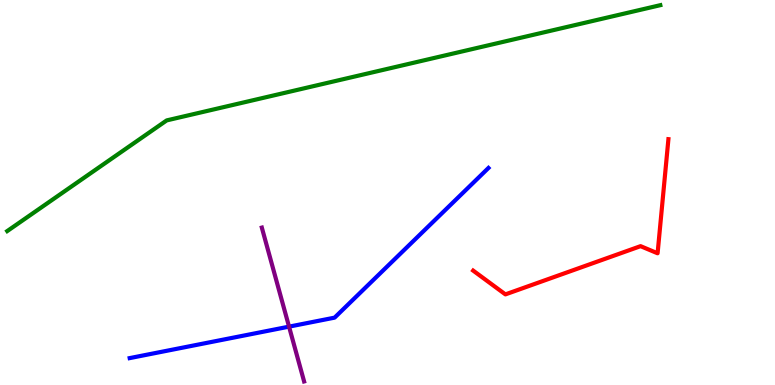[{'lines': ['blue', 'red'], 'intersections': []}, {'lines': ['green', 'red'], 'intersections': []}, {'lines': ['purple', 'red'], 'intersections': []}, {'lines': ['blue', 'green'], 'intersections': []}, {'lines': ['blue', 'purple'], 'intersections': [{'x': 3.73, 'y': 1.52}]}, {'lines': ['green', 'purple'], 'intersections': []}]